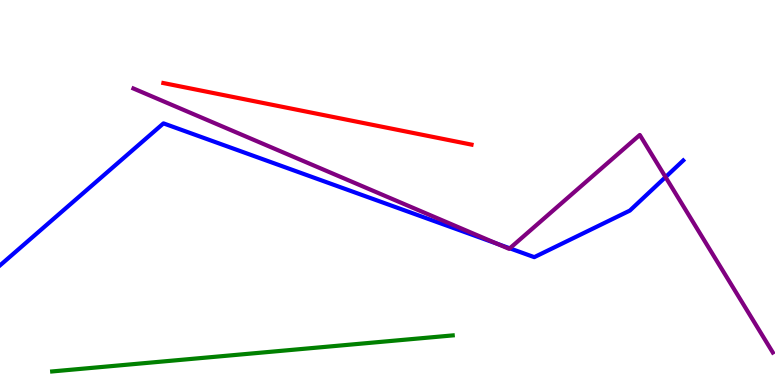[{'lines': ['blue', 'red'], 'intersections': []}, {'lines': ['green', 'red'], 'intersections': []}, {'lines': ['purple', 'red'], 'intersections': []}, {'lines': ['blue', 'green'], 'intersections': []}, {'lines': ['blue', 'purple'], 'intersections': [{'x': 6.42, 'y': 3.67}, {'x': 6.58, 'y': 3.55}, {'x': 8.59, 'y': 5.4}]}, {'lines': ['green', 'purple'], 'intersections': []}]